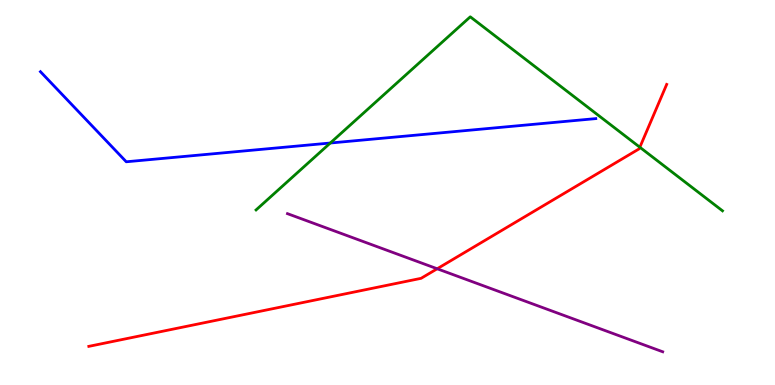[{'lines': ['blue', 'red'], 'intersections': []}, {'lines': ['green', 'red'], 'intersections': [{'x': 8.26, 'y': 6.18}]}, {'lines': ['purple', 'red'], 'intersections': [{'x': 5.64, 'y': 3.02}]}, {'lines': ['blue', 'green'], 'intersections': [{'x': 4.26, 'y': 6.29}]}, {'lines': ['blue', 'purple'], 'intersections': []}, {'lines': ['green', 'purple'], 'intersections': []}]